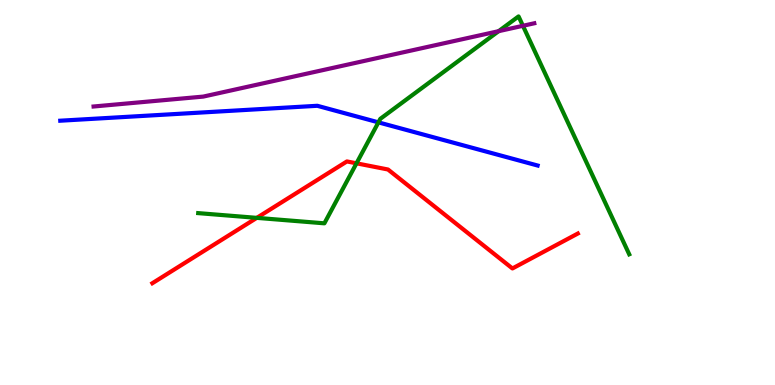[{'lines': ['blue', 'red'], 'intersections': []}, {'lines': ['green', 'red'], 'intersections': [{'x': 3.31, 'y': 4.34}, {'x': 4.6, 'y': 5.76}]}, {'lines': ['purple', 'red'], 'intersections': []}, {'lines': ['blue', 'green'], 'intersections': [{'x': 4.88, 'y': 6.82}]}, {'lines': ['blue', 'purple'], 'intersections': []}, {'lines': ['green', 'purple'], 'intersections': [{'x': 6.43, 'y': 9.19}, {'x': 6.75, 'y': 9.33}]}]